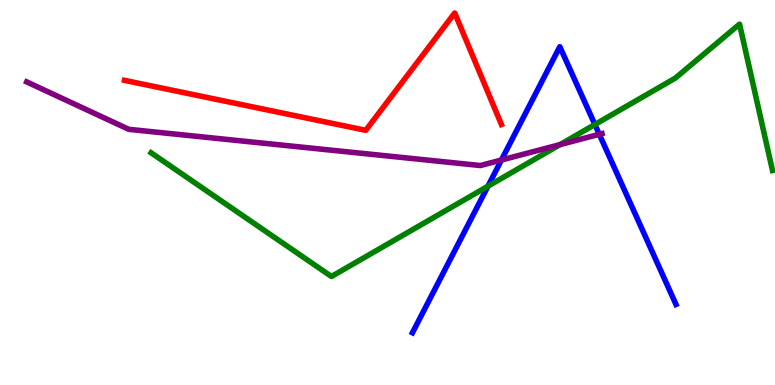[{'lines': ['blue', 'red'], 'intersections': []}, {'lines': ['green', 'red'], 'intersections': []}, {'lines': ['purple', 'red'], 'intersections': []}, {'lines': ['blue', 'green'], 'intersections': [{'x': 6.3, 'y': 5.16}, {'x': 7.68, 'y': 6.77}]}, {'lines': ['blue', 'purple'], 'intersections': [{'x': 6.47, 'y': 5.84}, {'x': 7.73, 'y': 6.51}]}, {'lines': ['green', 'purple'], 'intersections': [{'x': 7.23, 'y': 6.24}]}]